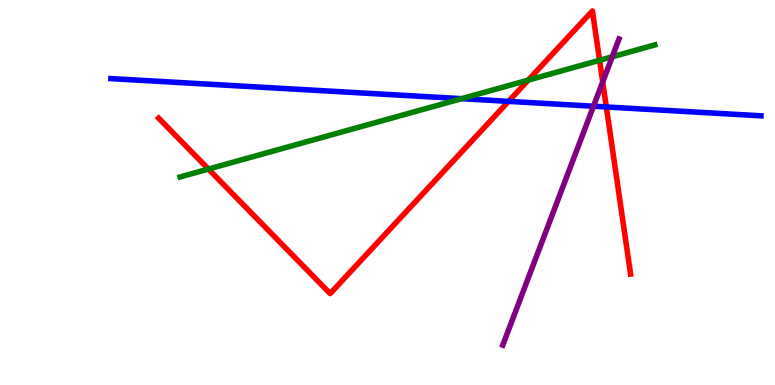[{'lines': ['blue', 'red'], 'intersections': [{'x': 6.56, 'y': 7.37}, {'x': 7.82, 'y': 7.22}]}, {'lines': ['green', 'red'], 'intersections': [{'x': 2.69, 'y': 5.61}, {'x': 6.82, 'y': 7.92}, {'x': 7.74, 'y': 8.43}]}, {'lines': ['purple', 'red'], 'intersections': [{'x': 7.78, 'y': 7.87}]}, {'lines': ['blue', 'green'], 'intersections': [{'x': 5.96, 'y': 7.44}]}, {'lines': ['blue', 'purple'], 'intersections': [{'x': 7.66, 'y': 7.24}]}, {'lines': ['green', 'purple'], 'intersections': [{'x': 7.9, 'y': 8.53}]}]